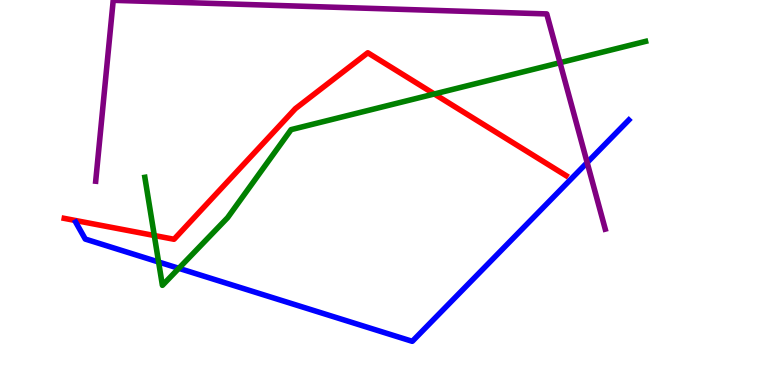[{'lines': ['blue', 'red'], 'intersections': []}, {'lines': ['green', 'red'], 'intersections': [{'x': 1.99, 'y': 3.88}, {'x': 5.6, 'y': 7.56}]}, {'lines': ['purple', 'red'], 'intersections': []}, {'lines': ['blue', 'green'], 'intersections': [{'x': 2.05, 'y': 3.19}, {'x': 2.31, 'y': 3.03}]}, {'lines': ['blue', 'purple'], 'intersections': [{'x': 7.58, 'y': 5.78}]}, {'lines': ['green', 'purple'], 'intersections': [{'x': 7.23, 'y': 8.37}]}]